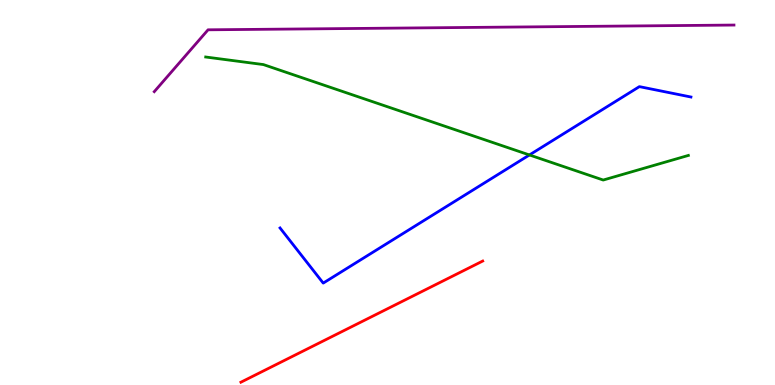[{'lines': ['blue', 'red'], 'intersections': []}, {'lines': ['green', 'red'], 'intersections': []}, {'lines': ['purple', 'red'], 'intersections': []}, {'lines': ['blue', 'green'], 'intersections': [{'x': 6.83, 'y': 5.98}]}, {'lines': ['blue', 'purple'], 'intersections': []}, {'lines': ['green', 'purple'], 'intersections': []}]